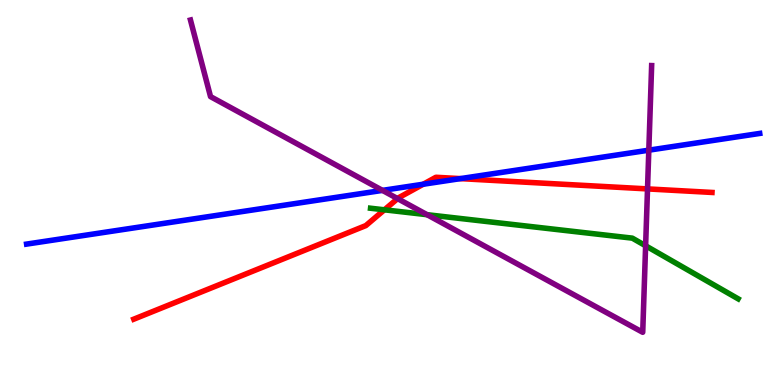[{'lines': ['blue', 'red'], 'intersections': [{'x': 5.46, 'y': 5.21}, {'x': 5.94, 'y': 5.36}]}, {'lines': ['green', 'red'], 'intersections': [{'x': 4.96, 'y': 4.55}]}, {'lines': ['purple', 'red'], 'intersections': [{'x': 5.13, 'y': 4.84}, {'x': 8.36, 'y': 5.09}]}, {'lines': ['blue', 'green'], 'intersections': []}, {'lines': ['blue', 'purple'], 'intersections': [{'x': 4.94, 'y': 5.06}, {'x': 8.37, 'y': 6.1}]}, {'lines': ['green', 'purple'], 'intersections': [{'x': 5.51, 'y': 4.42}, {'x': 8.33, 'y': 3.62}]}]